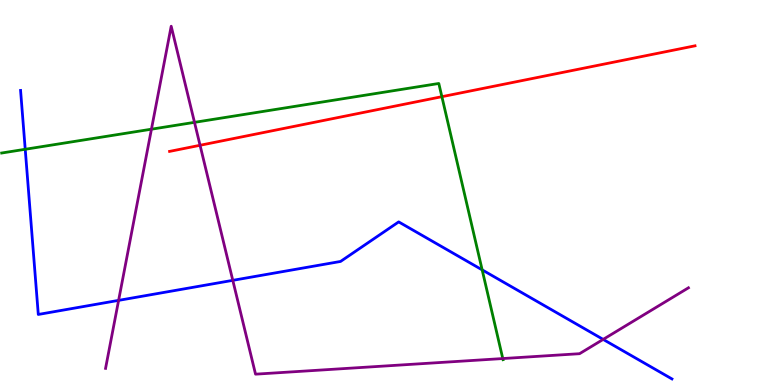[{'lines': ['blue', 'red'], 'intersections': []}, {'lines': ['green', 'red'], 'intersections': [{'x': 5.7, 'y': 7.49}]}, {'lines': ['purple', 'red'], 'intersections': [{'x': 2.58, 'y': 6.23}]}, {'lines': ['blue', 'green'], 'intersections': [{'x': 0.325, 'y': 6.12}, {'x': 6.22, 'y': 2.99}]}, {'lines': ['blue', 'purple'], 'intersections': [{'x': 1.53, 'y': 2.2}, {'x': 3.0, 'y': 2.72}, {'x': 7.78, 'y': 1.18}]}, {'lines': ['green', 'purple'], 'intersections': [{'x': 1.95, 'y': 6.64}, {'x': 2.51, 'y': 6.82}, {'x': 6.49, 'y': 0.687}]}]